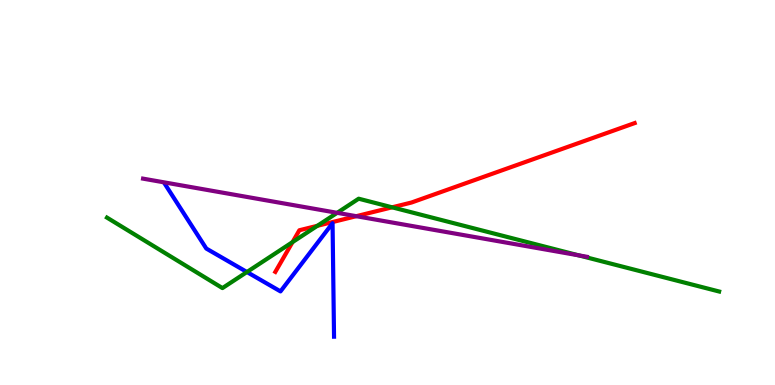[{'lines': ['blue', 'red'], 'intersections': []}, {'lines': ['green', 'red'], 'intersections': [{'x': 3.77, 'y': 3.71}, {'x': 4.1, 'y': 4.13}, {'x': 5.06, 'y': 4.62}]}, {'lines': ['purple', 'red'], 'intersections': [{'x': 4.6, 'y': 4.38}]}, {'lines': ['blue', 'green'], 'intersections': [{'x': 3.19, 'y': 2.93}]}, {'lines': ['blue', 'purple'], 'intersections': []}, {'lines': ['green', 'purple'], 'intersections': [{'x': 4.35, 'y': 4.47}, {'x': 7.47, 'y': 3.37}]}]